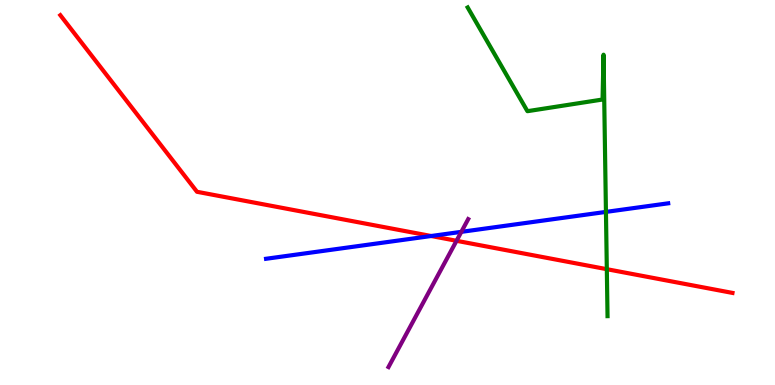[{'lines': ['blue', 'red'], 'intersections': [{'x': 5.56, 'y': 3.87}]}, {'lines': ['green', 'red'], 'intersections': [{'x': 7.83, 'y': 3.01}]}, {'lines': ['purple', 'red'], 'intersections': [{'x': 5.89, 'y': 3.75}]}, {'lines': ['blue', 'green'], 'intersections': [{'x': 7.82, 'y': 4.5}]}, {'lines': ['blue', 'purple'], 'intersections': [{'x': 5.95, 'y': 3.98}]}, {'lines': ['green', 'purple'], 'intersections': []}]